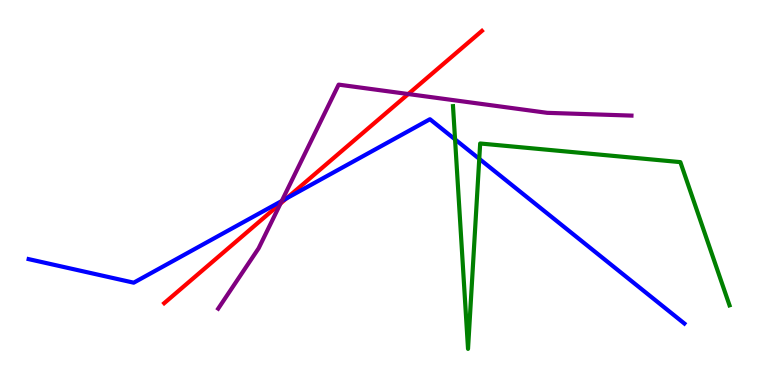[{'lines': ['blue', 'red'], 'intersections': [{'x': 3.7, 'y': 4.85}]}, {'lines': ['green', 'red'], 'intersections': []}, {'lines': ['purple', 'red'], 'intersections': [{'x': 3.62, 'y': 4.72}, {'x': 5.27, 'y': 7.56}]}, {'lines': ['blue', 'green'], 'intersections': [{'x': 5.87, 'y': 6.38}, {'x': 6.18, 'y': 5.87}]}, {'lines': ['blue', 'purple'], 'intersections': [{'x': 3.64, 'y': 4.78}]}, {'lines': ['green', 'purple'], 'intersections': []}]